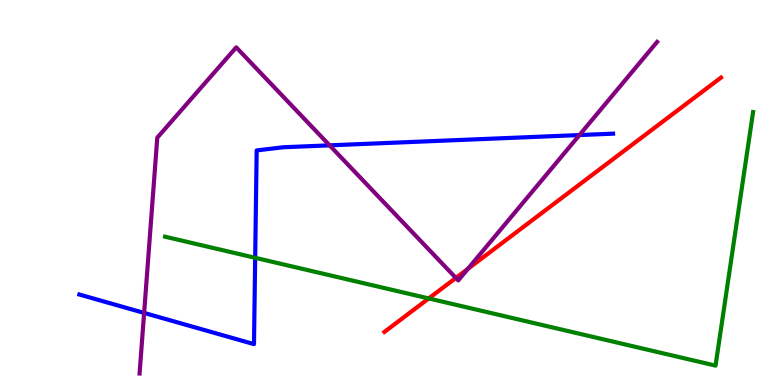[{'lines': ['blue', 'red'], 'intersections': []}, {'lines': ['green', 'red'], 'intersections': [{'x': 5.53, 'y': 2.25}]}, {'lines': ['purple', 'red'], 'intersections': [{'x': 5.88, 'y': 2.78}, {'x': 6.04, 'y': 3.02}]}, {'lines': ['blue', 'green'], 'intersections': [{'x': 3.29, 'y': 3.3}]}, {'lines': ['blue', 'purple'], 'intersections': [{'x': 1.86, 'y': 1.87}, {'x': 4.25, 'y': 6.22}, {'x': 7.48, 'y': 6.49}]}, {'lines': ['green', 'purple'], 'intersections': []}]